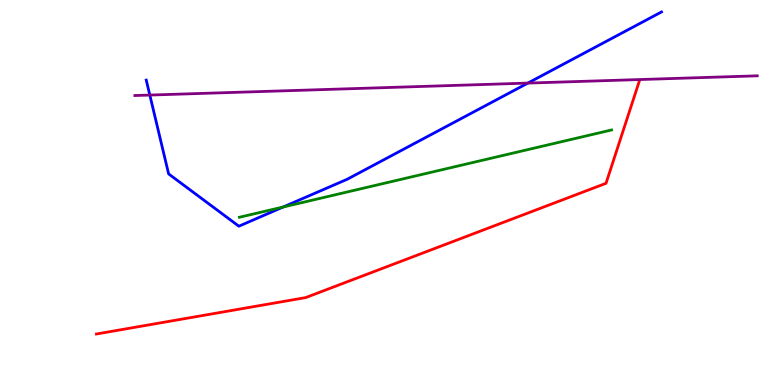[{'lines': ['blue', 'red'], 'intersections': []}, {'lines': ['green', 'red'], 'intersections': []}, {'lines': ['purple', 'red'], 'intersections': []}, {'lines': ['blue', 'green'], 'intersections': [{'x': 3.65, 'y': 4.62}]}, {'lines': ['blue', 'purple'], 'intersections': [{'x': 1.93, 'y': 7.53}, {'x': 6.81, 'y': 7.84}]}, {'lines': ['green', 'purple'], 'intersections': []}]